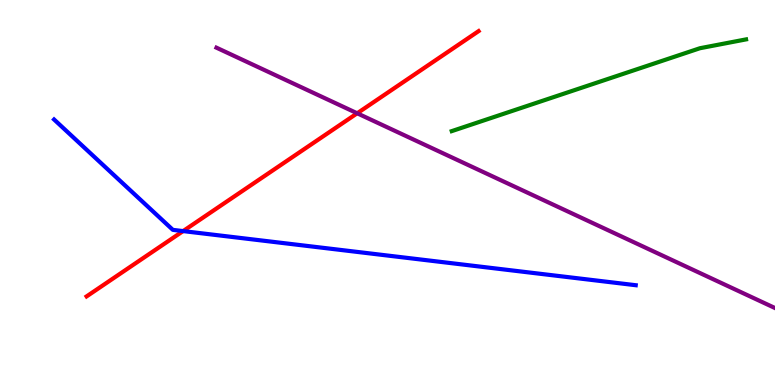[{'lines': ['blue', 'red'], 'intersections': [{'x': 2.36, 'y': 4.0}]}, {'lines': ['green', 'red'], 'intersections': []}, {'lines': ['purple', 'red'], 'intersections': [{'x': 4.61, 'y': 7.06}]}, {'lines': ['blue', 'green'], 'intersections': []}, {'lines': ['blue', 'purple'], 'intersections': []}, {'lines': ['green', 'purple'], 'intersections': []}]